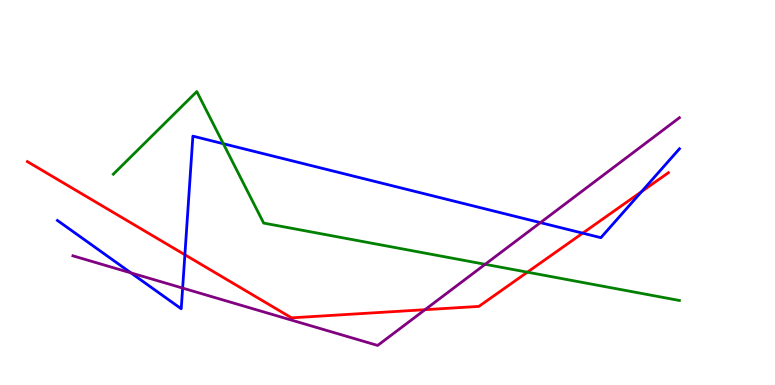[{'lines': ['blue', 'red'], 'intersections': [{'x': 2.39, 'y': 3.38}, {'x': 7.52, 'y': 3.94}, {'x': 8.28, 'y': 5.02}]}, {'lines': ['green', 'red'], 'intersections': [{'x': 6.81, 'y': 2.93}]}, {'lines': ['purple', 'red'], 'intersections': [{'x': 5.48, 'y': 1.96}]}, {'lines': ['blue', 'green'], 'intersections': [{'x': 2.88, 'y': 6.27}]}, {'lines': ['blue', 'purple'], 'intersections': [{'x': 1.69, 'y': 2.91}, {'x': 2.36, 'y': 2.52}, {'x': 6.97, 'y': 4.22}]}, {'lines': ['green', 'purple'], 'intersections': [{'x': 6.26, 'y': 3.13}]}]